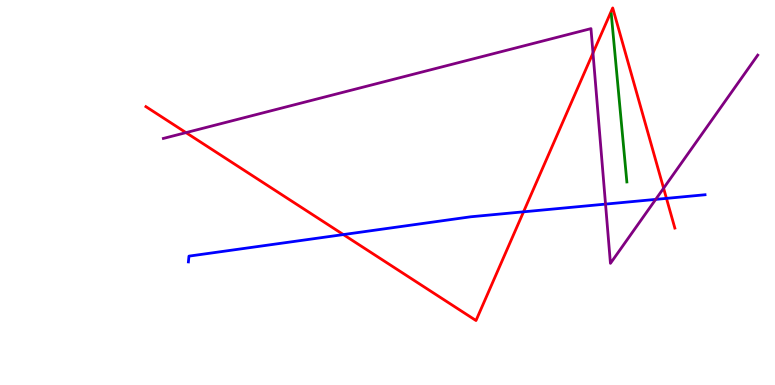[{'lines': ['blue', 'red'], 'intersections': [{'x': 4.43, 'y': 3.91}, {'x': 6.76, 'y': 4.5}, {'x': 8.6, 'y': 4.85}]}, {'lines': ['green', 'red'], 'intersections': []}, {'lines': ['purple', 'red'], 'intersections': [{'x': 2.4, 'y': 6.56}, {'x': 7.65, 'y': 8.62}, {'x': 8.56, 'y': 5.11}]}, {'lines': ['blue', 'green'], 'intersections': []}, {'lines': ['blue', 'purple'], 'intersections': [{'x': 7.81, 'y': 4.7}, {'x': 8.46, 'y': 4.82}]}, {'lines': ['green', 'purple'], 'intersections': []}]